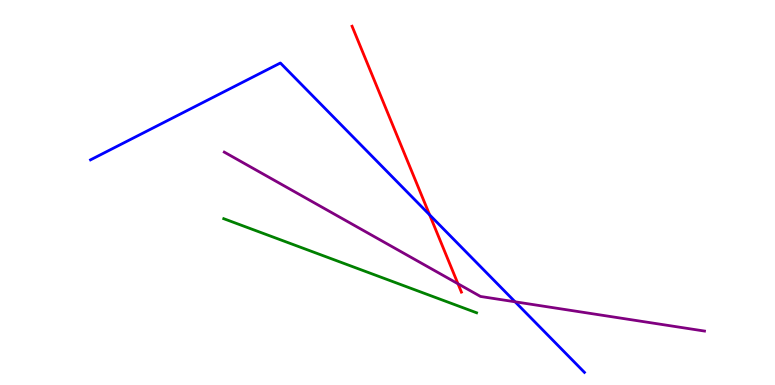[{'lines': ['blue', 'red'], 'intersections': [{'x': 5.54, 'y': 4.42}]}, {'lines': ['green', 'red'], 'intersections': []}, {'lines': ['purple', 'red'], 'intersections': [{'x': 5.91, 'y': 2.63}]}, {'lines': ['blue', 'green'], 'intersections': []}, {'lines': ['blue', 'purple'], 'intersections': [{'x': 6.65, 'y': 2.16}]}, {'lines': ['green', 'purple'], 'intersections': []}]